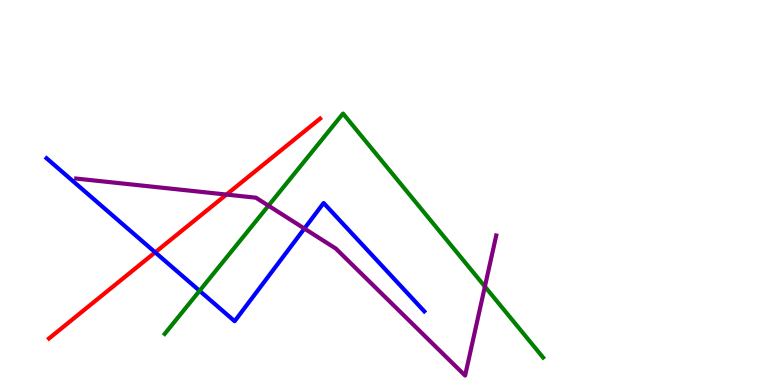[{'lines': ['blue', 'red'], 'intersections': [{'x': 2.0, 'y': 3.45}]}, {'lines': ['green', 'red'], 'intersections': []}, {'lines': ['purple', 'red'], 'intersections': [{'x': 2.92, 'y': 4.95}]}, {'lines': ['blue', 'green'], 'intersections': [{'x': 2.58, 'y': 2.45}]}, {'lines': ['blue', 'purple'], 'intersections': [{'x': 3.93, 'y': 4.06}]}, {'lines': ['green', 'purple'], 'intersections': [{'x': 3.46, 'y': 4.66}, {'x': 6.26, 'y': 2.56}]}]